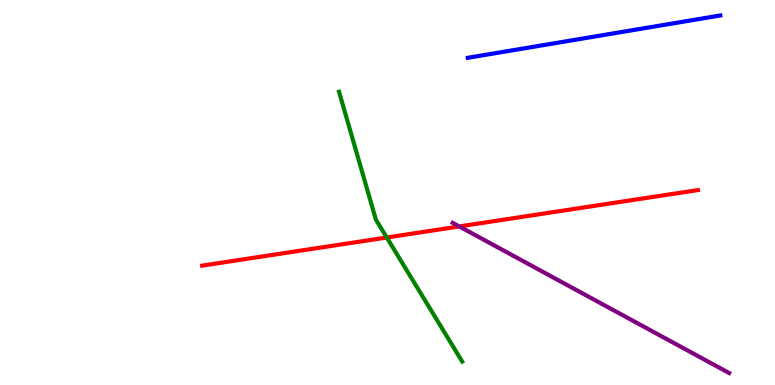[{'lines': ['blue', 'red'], 'intersections': []}, {'lines': ['green', 'red'], 'intersections': [{'x': 4.99, 'y': 3.83}]}, {'lines': ['purple', 'red'], 'intersections': [{'x': 5.93, 'y': 4.12}]}, {'lines': ['blue', 'green'], 'intersections': []}, {'lines': ['blue', 'purple'], 'intersections': []}, {'lines': ['green', 'purple'], 'intersections': []}]